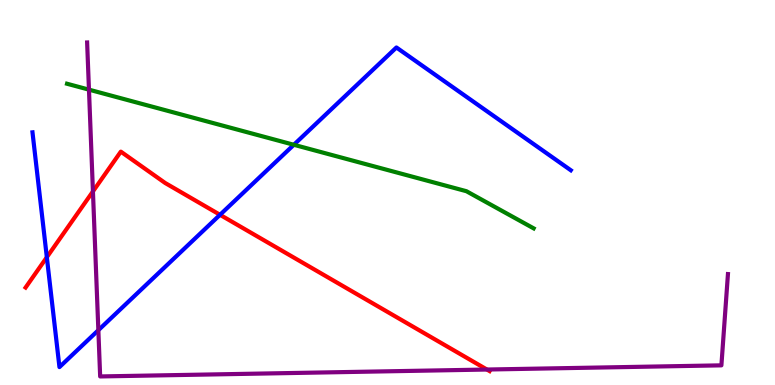[{'lines': ['blue', 'red'], 'intersections': [{'x': 0.604, 'y': 3.32}, {'x': 2.84, 'y': 4.42}]}, {'lines': ['green', 'red'], 'intersections': []}, {'lines': ['purple', 'red'], 'intersections': [{'x': 1.2, 'y': 5.03}, {'x': 6.28, 'y': 0.402}]}, {'lines': ['blue', 'green'], 'intersections': [{'x': 3.79, 'y': 6.24}]}, {'lines': ['blue', 'purple'], 'intersections': [{'x': 1.27, 'y': 1.42}]}, {'lines': ['green', 'purple'], 'intersections': [{'x': 1.15, 'y': 7.67}]}]